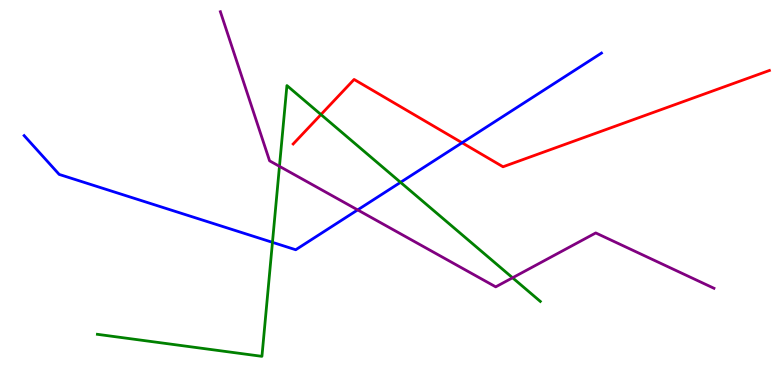[{'lines': ['blue', 'red'], 'intersections': [{'x': 5.96, 'y': 6.29}]}, {'lines': ['green', 'red'], 'intersections': [{'x': 4.14, 'y': 7.02}]}, {'lines': ['purple', 'red'], 'intersections': []}, {'lines': ['blue', 'green'], 'intersections': [{'x': 3.52, 'y': 3.71}, {'x': 5.17, 'y': 5.26}]}, {'lines': ['blue', 'purple'], 'intersections': [{'x': 4.62, 'y': 4.55}]}, {'lines': ['green', 'purple'], 'intersections': [{'x': 3.61, 'y': 5.68}, {'x': 6.61, 'y': 2.78}]}]